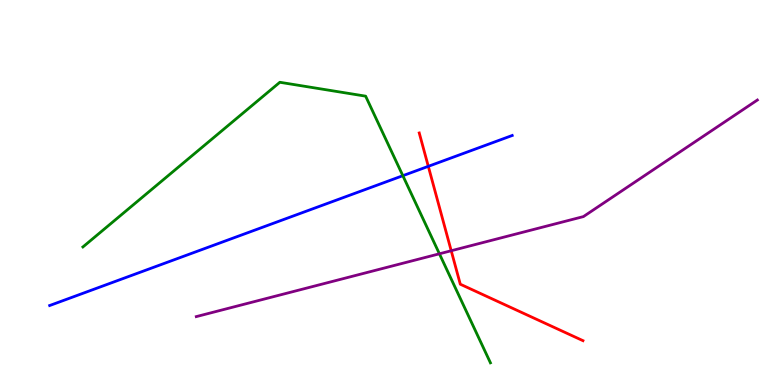[{'lines': ['blue', 'red'], 'intersections': [{'x': 5.53, 'y': 5.68}]}, {'lines': ['green', 'red'], 'intersections': []}, {'lines': ['purple', 'red'], 'intersections': [{'x': 5.82, 'y': 3.49}]}, {'lines': ['blue', 'green'], 'intersections': [{'x': 5.2, 'y': 5.44}]}, {'lines': ['blue', 'purple'], 'intersections': []}, {'lines': ['green', 'purple'], 'intersections': [{'x': 5.67, 'y': 3.41}]}]